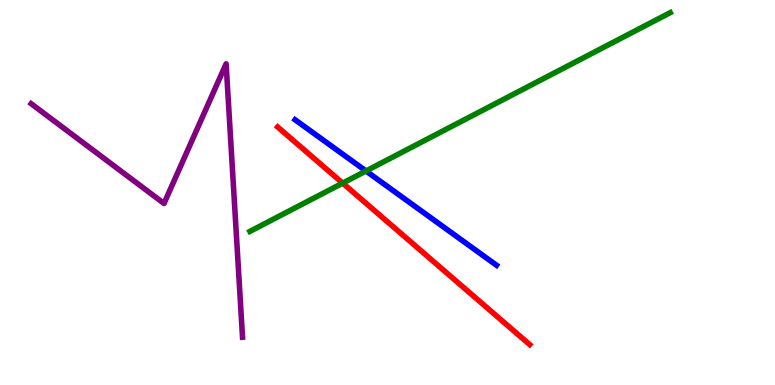[{'lines': ['blue', 'red'], 'intersections': []}, {'lines': ['green', 'red'], 'intersections': [{'x': 4.42, 'y': 5.24}]}, {'lines': ['purple', 'red'], 'intersections': []}, {'lines': ['blue', 'green'], 'intersections': [{'x': 4.72, 'y': 5.56}]}, {'lines': ['blue', 'purple'], 'intersections': []}, {'lines': ['green', 'purple'], 'intersections': []}]